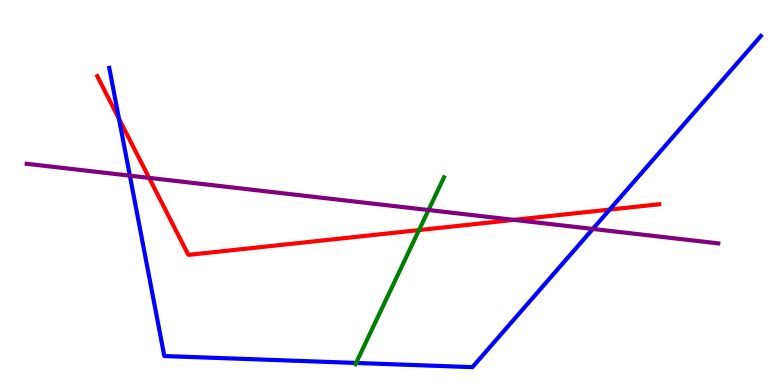[{'lines': ['blue', 'red'], 'intersections': [{'x': 1.54, 'y': 6.91}, {'x': 7.87, 'y': 4.56}]}, {'lines': ['green', 'red'], 'intersections': [{'x': 5.41, 'y': 4.02}]}, {'lines': ['purple', 'red'], 'intersections': [{'x': 1.92, 'y': 5.38}, {'x': 6.63, 'y': 4.29}]}, {'lines': ['blue', 'green'], 'intersections': [{'x': 4.59, 'y': 0.573}]}, {'lines': ['blue', 'purple'], 'intersections': [{'x': 1.68, 'y': 5.44}, {'x': 7.65, 'y': 4.05}]}, {'lines': ['green', 'purple'], 'intersections': [{'x': 5.53, 'y': 4.54}]}]